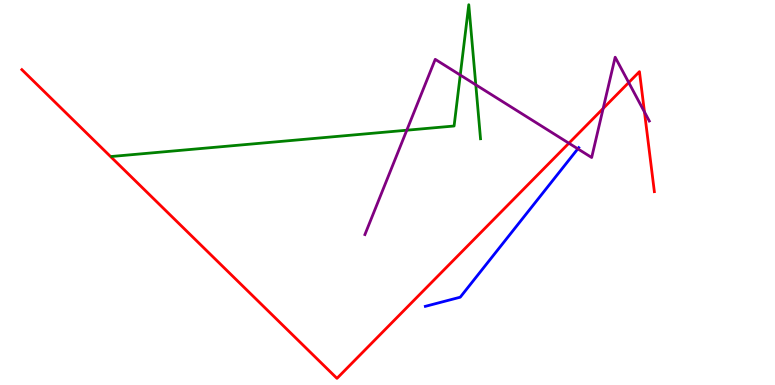[{'lines': ['blue', 'red'], 'intersections': []}, {'lines': ['green', 'red'], 'intersections': []}, {'lines': ['purple', 'red'], 'intersections': [{'x': 7.34, 'y': 6.28}, {'x': 7.78, 'y': 7.18}, {'x': 8.11, 'y': 7.86}, {'x': 8.32, 'y': 7.09}]}, {'lines': ['blue', 'green'], 'intersections': []}, {'lines': ['blue', 'purple'], 'intersections': [{'x': 7.46, 'y': 6.13}]}, {'lines': ['green', 'purple'], 'intersections': [{'x': 5.25, 'y': 6.62}, {'x': 5.94, 'y': 8.05}, {'x': 6.14, 'y': 7.8}]}]